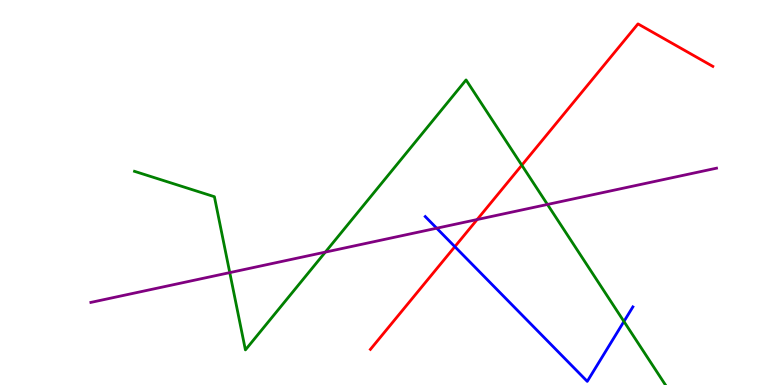[{'lines': ['blue', 'red'], 'intersections': [{'x': 5.87, 'y': 3.59}]}, {'lines': ['green', 'red'], 'intersections': [{'x': 6.73, 'y': 5.71}]}, {'lines': ['purple', 'red'], 'intersections': [{'x': 6.16, 'y': 4.3}]}, {'lines': ['blue', 'green'], 'intersections': [{'x': 8.05, 'y': 1.65}]}, {'lines': ['blue', 'purple'], 'intersections': [{'x': 5.63, 'y': 4.07}]}, {'lines': ['green', 'purple'], 'intersections': [{'x': 2.96, 'y': 2.92}, {'x': 4.2, 'y': 3.45}, {'x': 7.06, 'y': 4.69}]}]